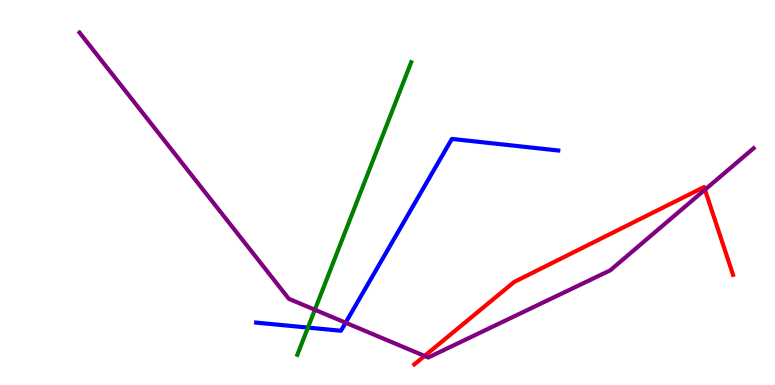[{'lines': ['blue', 'red'], 'intersections': []}, {'lines': ['green', 'red'], 'intersections': []}, {'lines': ['purple', 'red'], 'intersections': [{'x': 5.48, 'y': 0.755}, {'x': 9.1, 'y': 5.07}]}, {'lines': ['blue', 'green'], 'intersections': [{'x': 3.97, 'y': 1.49}]}, {'lines': ['blue', 'purple'], 'intersections': [{'x': 4.46, 'y': 1.62}]}, {'lines': ['green', 'purple'], 'intersections': [{'x': 4.06, 'y': 1.95}]}]